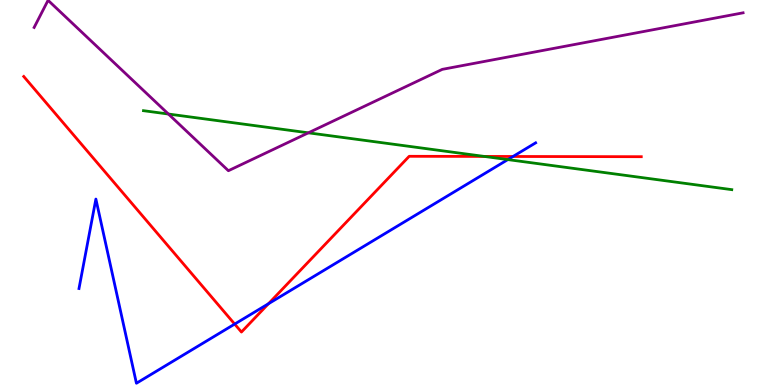[{'lines': ['blue', 'red'], 'intersections': [{'x': 3.03, 'y': 1.58}, {'x': 3.46, 'y': 2.11}, {'x': 6.62, 'y': 5.94}]}, {'lines': ['green', 'red'], 'intersections': [{'x': 6.25, 'y': 5.94}]}, {'lines': ['purple', 'red'], 'intersections': []}, {'lines': ['blue', 'green'], 'intersections': [{'x': 6.55, 'y': 5.85}]}, {'lines': ['blue', 'purple'], 'intersections': []}, {'lines': ['green', 'purple'], 'intersections': [{'x': 2.17, 'y': 7.04}, {'x': 3.98, 'y': 6.55}]}]